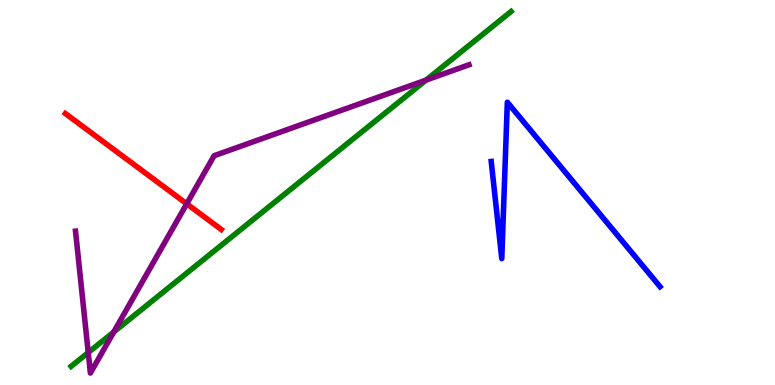[{'lines': ['blue', 'red'], 'intersections': []}, {'lines': ['green', 'red'], 'intersections': []}, {'lines': ['purple', 'red'], 'intersections': [{'x': 2.41, 'y': 4.71}]}, {'lines': ['blue', 'green'], 'intersections': []}, {'lines': ['blue', 'purple'], 'intersections': []}, {'lines': ['green', 'purple'], 'intersections': [{'x': 1.14, 'y': 0.842}, {'x': 1.47, 'y': 1.38}, {'x': 5.5, 'y': 7.92}]}]